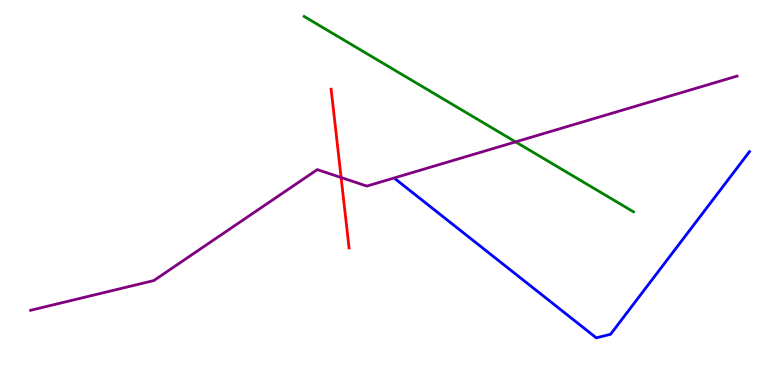[{'lines': ['blue', 'red'], 'intersections': []}, {'lines': ['green', 'red'], 'intersections': []}, {'lines': ['purple', 'red'], 'intersections': [{'x': 4.4, 'y': 5.39}]}, {'lines': ['blue', 'green'], 'intersections': []}, {'lines': ['blue', 'purple'], 'intersections': []}, {'lines': ['green', 'purple'], 'intersections': [{'x': 6.65, 'y': 6.31}]}]